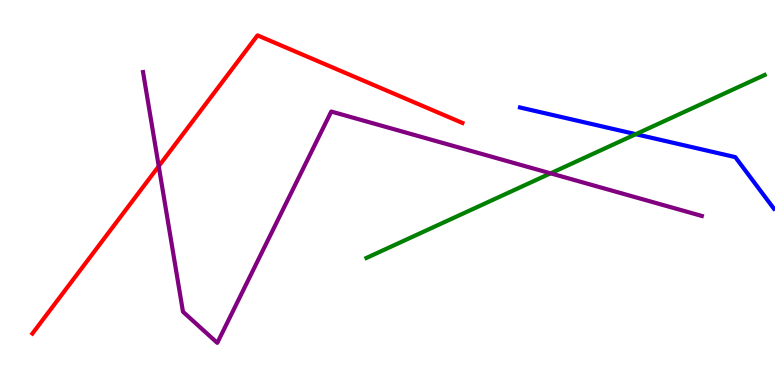[{'lines': ['blue', 'red'], 'intersections': []}, {'lines': ['green', 'red'], 'intersections': []}, {'lines': ['purple', 'red'], 'intersections': [{'x': 2.05, 'y': 5.68}]}, {'lines': ['blue', 'green'], 'intersections': [{'x': 8.2, 'y': 6.51}]}, {'lines': ['blue', 'purple'], 'intersections': []}, {'lines': ['green', 'purple'], 'intersections': [{'x': 7.1, 'y': 5.5}]}]